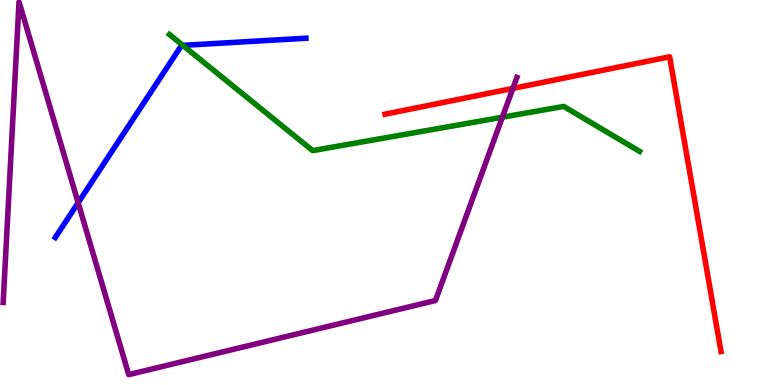[{'lines': ['blue', 'red'], 'intersections': []}, {'lines': ['green', 'red'], 'intersections': []}, {'lines': ['purple', 'red'], 'intersections': [{'x': 6.62, 'y': 7.7}]}, {'lines': ['blue', 'green'], 'intersections': [{'x': 2.36, 'y': 8.82}]}, {'lines': ['blue', 'purple'], 'intersections': [{'x': 1.01, 'y': 4.73}]}, {'lines': ['green', 'purple'], 'intersections': [{'x': 6.48, 'y': 6.96}]}]